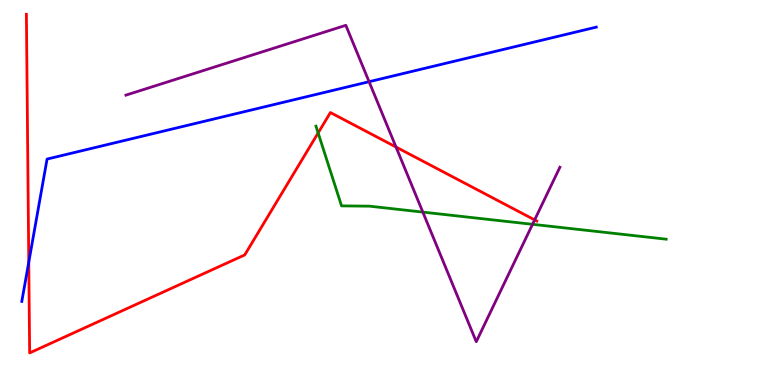[{'lines': ['blue', 'red'], 'intersections': [{'x': 0.371, 'y': 3.19}]}, {'lines': ['green', 'red'], 'intersections': [{'x': 4.11, 'y': 6.55}]}, {'lines': ['purple', 'red'], 'intersections': [{'x': 5.11, 'y': 6.18}, {'x': 6.9, 'y': 4.29}]}, {'lines': ['blue', 'green'], 'intersections': []}, {'lines': ['blue', 'purple'], 'intersections': [{'x': 4.76, 'y': 7.88}]}, {'lines': ['green', 'purple'], 'intersections': [{'x': 5.46, 'y': 4.49}, {'x': 6.87, 'y': 4.17}]}]